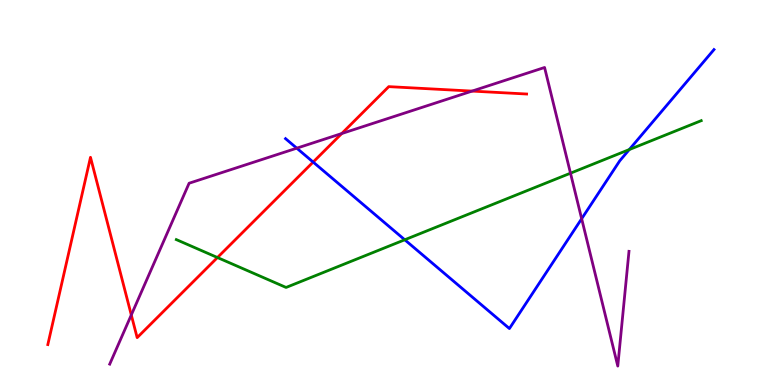[{'lines': ['blue', 'red'], 'intersections': [{'x': 4.04, 'y': 5.79}]}, {'lines': ['green', 'red'], 'intersections': [{'x': 2.81, 'y': 3.31}]}, {'lines': ['purple', 'red'], 'intersections': [{'x': 1.69, 'y': 1.82}, {'x': 4.41, 'y': 6.53}, {'x': 6.09, 'y': 7.63}]}, {'lines': ['blue', 'green'], 'intersections': [{'x': 5.22, 'y': 3.77}, {'x': 8.12, 'y': 6.12}]}, {'lines': ['blue', 'purple'], 'intersections': [{'x': 3.83, 'y': 6.15}, {'x': 7.51, 'y': 4.32}]}, {'lines': ['green', 'purple'], 'intersections': [{'x': 7.36, 'y': 5.5}]}]